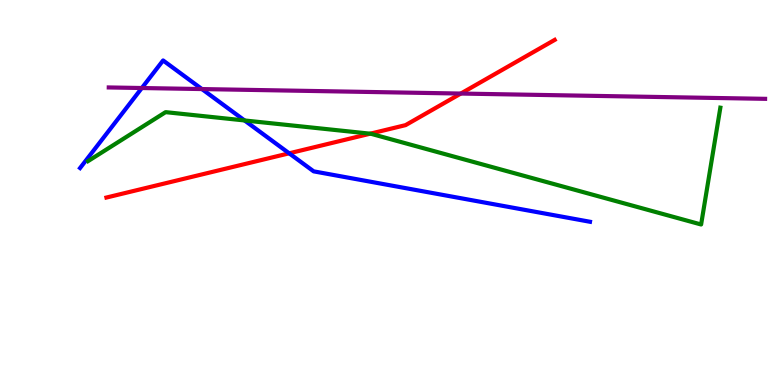[{'lines': ['blue', 'red'], 'intersections': [{'x': 3.73, 'y': 6.02}]}, {'lines': ['green', 'red'], 'intersections': [{'x': 4.78, 'y': 6.53}]}, {'lines': ['purple', 'red'], 'intersections': [{'x': 5.95, 'y': 7.57}]}, {'lines': ['blue', 'green'], 'intersections': [{'x': 3.16, 'y': 6.87}]}, {'lines': ['blue', 'purple'], 'intersections': [{'x': 1.83, 'y': 7.71}, {'x': 2.61, 'y': 7.69}]}, {'lines': ['green', 'purple'], 'intersections': []}]